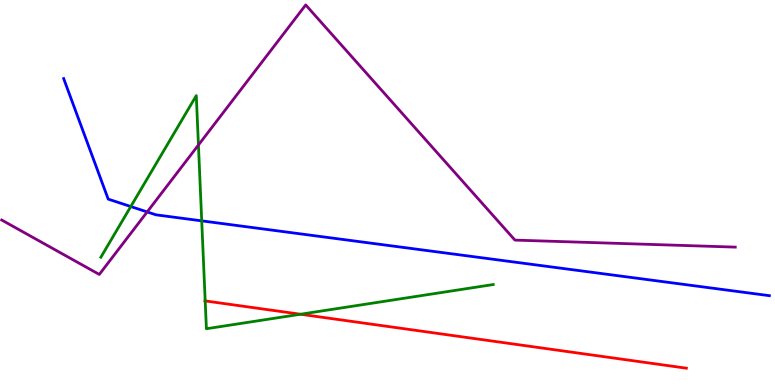[{'lines': ['blue', 'red'], 'intersections': []}, {'lines': ['green', 'red'], 'intersections': [{'x': 2.65, 'y': 2.18}, {'x': 3.88, 'y': 1.84}]}, {'lines': ['purple', 'red'], 'intersections': []}, {'lines': ['blue', 'green'], 'intersections': [{'x': 1.69, 'y': 4.64}, {'x': 2.6, 'y': 4.26}]}, {'lines': ['blue', 'purple'], 'intersections': [{'x': 1.9, 'y': 4.5}]}, {'lines': ['green', 'purple'], 'intersections': [{'x': 2.56, 'y': 6.23}]}]